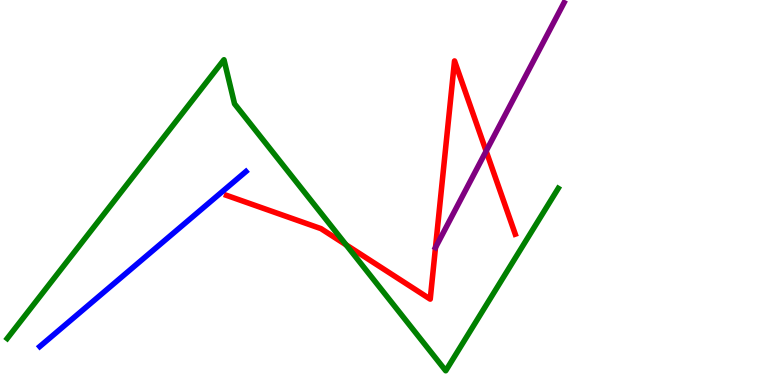[{'lines': ['blue', 'red'], 'intersections': []}, {'lines': ['green', 'red'], 'intersections': [{'x': 4.47, 'y': 3.64}]}, {'lines': ['purple', 'red'], 'intersections': [{'x': 5.62, 'y': 3.57}, {'x': 6.27, 'y': 6.08}]}, {'lines': ['blue', 'green'], 'intersections': []}, {'lines': ['blue', 'purple'], 'intersections': []}, {'lines': ['green', 'purple'], 'intersections': []}]